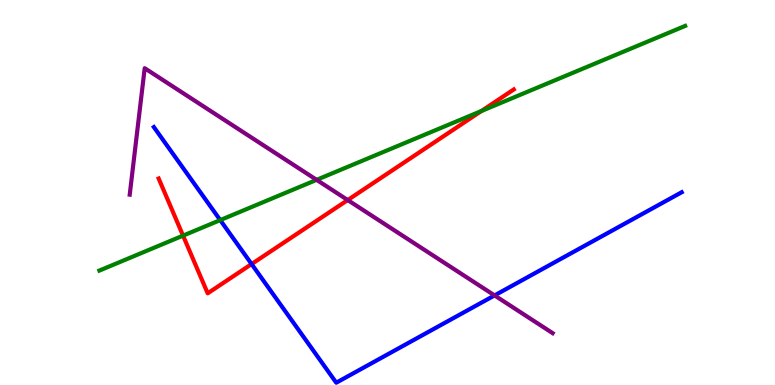[{'lines': ['blue', 'red'], 'intersections': [{'x': 3.25, 'y': 3.14}]}, {'lines': ['green', 'red'], 'intersections': [{'x': 2.36, 'y': 3.88}, {'x': 6.21, 'y': 7.12}]}, {'lines': ['purple', 'red'], 'intersections': [{'x': 4.49, 'y': 4.8}]}, {'lines': ['blue', 'green'], 'intersections': [{'x': 2.84, 'y': 4.28}]}, {'lines': ['blue', 'purple'], 'intersections': [{'x': 6.38, 'y': 2.33}]}, {'lines': ['green', 'purple'], 'intersections': [{'x': 4.09, 'y': 5.33}]}]